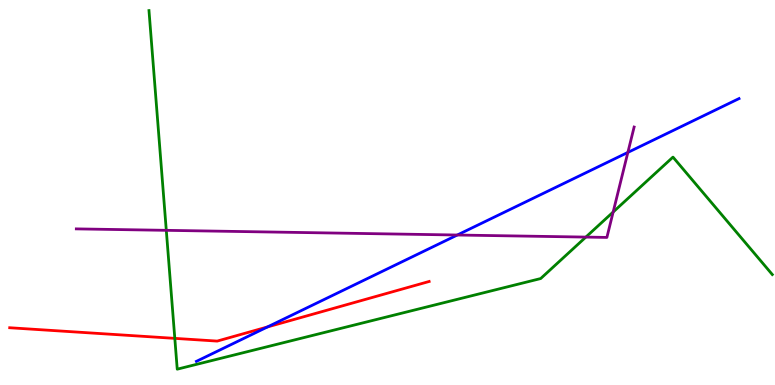[{'lines': ['blue', 'red'], 'intersections': [{'x': 3.45, 'y': 1.51}]}, {'lines': ['green', 'red'], 'intersections': [{'x': 2.26, 'y': 1.21}]}, {'lines': ['purple', 'red'], 'intersections': []}, {'lines': ['blue', 'green'], 'intersections': []}, {'lines': ['blue', 'purple'], 'intersections': [{'x': 5.9, 'y': 3.9}, {'x': 8.1, 'y': 6.04}]}, {'lines': ['green', 'purple'], 'intersections': [{'x': 2.15, 'y': 4.02}, {'x': 7.56, 'y': 3.84}, {'x': 7.91, 'y': 4.49}]}]